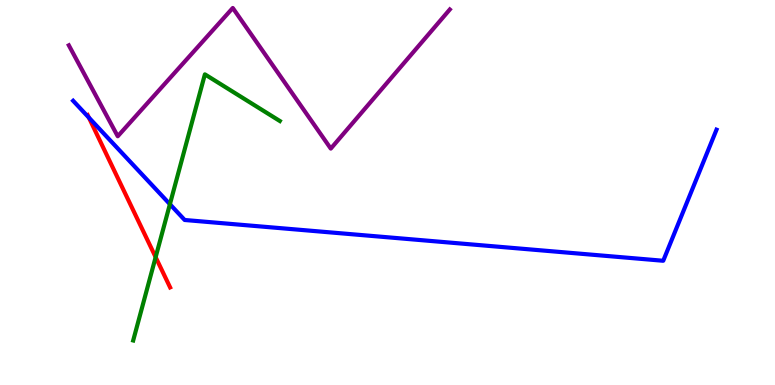[{'lines': ['blue', 'red'], 'intersections': [{'x': 1.15, 'y': 6.95}]}, {'lines': ['green', 'red'], 'intersections': [{'x': 2.01, 'y': 3.32}]}, {'lines': ['purple', 'red'], 'intersections': []}, {'lines': ['blue', 'green'], 'intersections': [{'x': 2.19, 'y': 4.7}]}, {'lines': ['blue', 'purple'], 'intersections': []}, {'lines': ['green', 'purple'], 'intersections': []}]